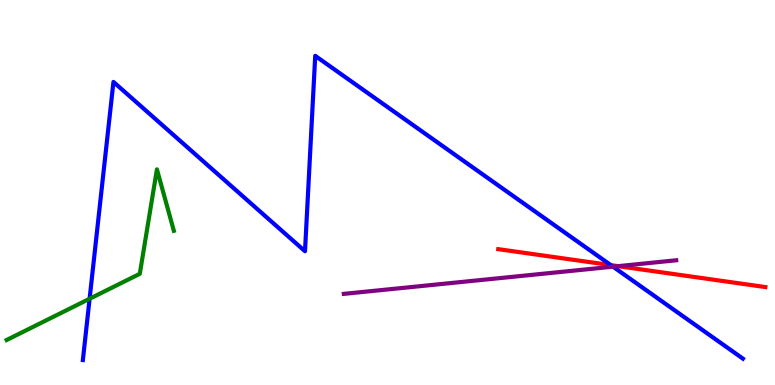[{'lines': ['blue', 'red'], 'intersections': [{'x': 7.88, 'y': 3.11}]}, {'lines': ['green', 'red'], 'intersections': []}, {'lines': ['purple', 'red'], 'intersections': [{'x': 7.98, 'y': 3.09}]}, {'lines': ['blue', 'green'], 'intersections': [{'x': 1.16, 'y': 2.24}]}, {'lines': ['blue', 'purple'], 'intersections': [{'x': 7.91, 'y': 3.07}]}, {'lines': ['green', 'purple'], 'intersections': []}]